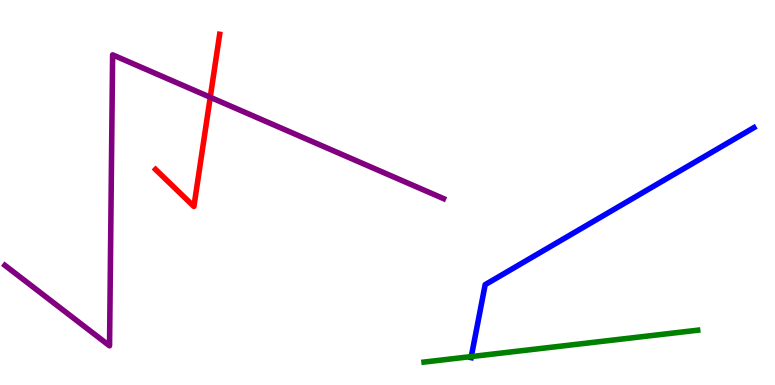[{'lines': ['blue', 'red'], 'intersections': []}, {'lines': ['green', 'red'], 'intersections': []}, {'lines': ['purple', 'red'], 'intersections': [{'x': 2.71, 'y': 7.47}]}, {'lines': ['blue', 'green'], 'intersections': [{'x': 6.08, 'y': 0.738}]}, {'lines': ['blue', 'purple'], 'intersections': []}, {'lines': ['green', 'purple'], 'intersections': []}]